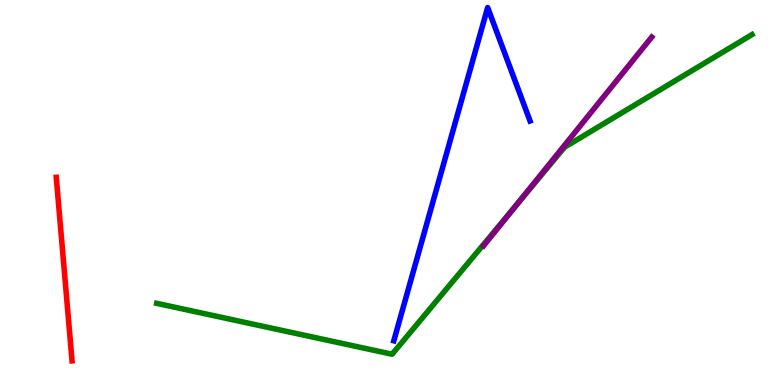[{'lines': ['blue', 'red'], 'intersections': []}, {'lines': ['green', 'red'], 'intersections': []}, {'lines': ['purple', 'red'], 'intersections': []}, {'lines': ['blue', 'green'], 'intersections': []}, {'lines': ['blue', 'purple'], 'intersections': []}, {'lines': ['green', 'purple'], 'intersections': [{'x': 6.66, 'y': 4.68}]}]